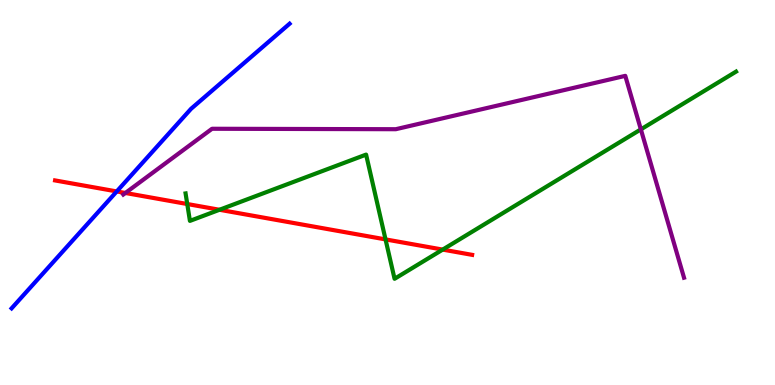[{'lines': ['blue', 'red'], 'intersections': [{'x': 1.51, 'y': 5.03}]}, {'lines': ['green', 'red'], 'intersections': [{'x': 2.42, 'y': 4.7}, {'x': 2.83, 'y': 4.55}, {'x': 4.97, 'y': 3.78}, {'x': 5.71, 'y': 3.52}]}, {'lines': ['purple', 'red'], 'intersections': [{'x': 1.62, 'y': 4.99}]}, {'lines': ['blue', 'green'], 'intersections': []}, {'lines': ['blue', 'purple'], 'intersections': []}, {'lines': ['green', 'purple'], 'intersections': [{'x': 8.27, 'y': 6.64}]}]